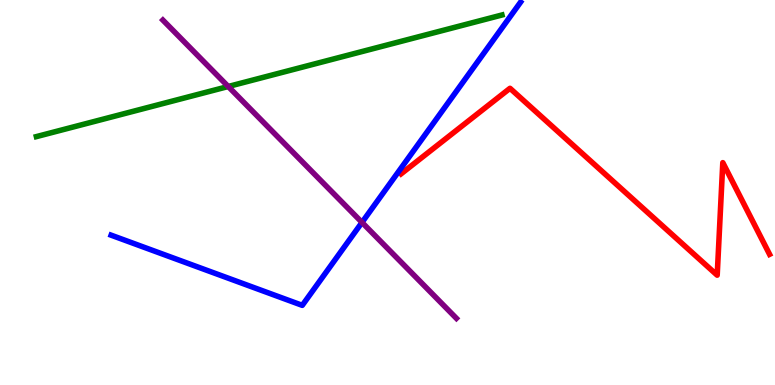[{'lines': ['blue', 'red'], 'intersections': []}, {'lines': ['green', 'red'], 'intersections': []}, {'lines': ['purple', 'red'], 'intersections': []}, {'lines': ['blue', 'green'], 'intersections': []}, {'lines': ['blue', 'purple'], 'intersections': [{'x': 4.67, 'y': 4.22}]}, {'lines': ['green', 'purple'], 'intersections': [{'x': 2.94, 'y': 7.75}]}]